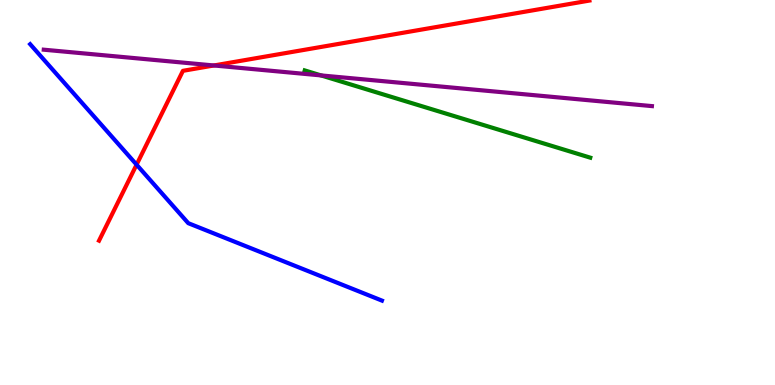[{'lines': ['blue', 'red'], 'intersections': [{'x': 1.76, 'y': 5.72}]}, {'lines': ['green', 'red'], 'intersections': []}, {'lines': ['purple', 'red'], 'intersections': [{'x': 2.76, 'y': 8.3}]}, {'lines': ['blue', 'green'], 'intersections': []}, {'lines': ['blue', 'purple'], 'intersections': []}, {'lines': ['green', 'purple'], 'intersections': [{'x': 4.14, 'y': 8.04}]}]